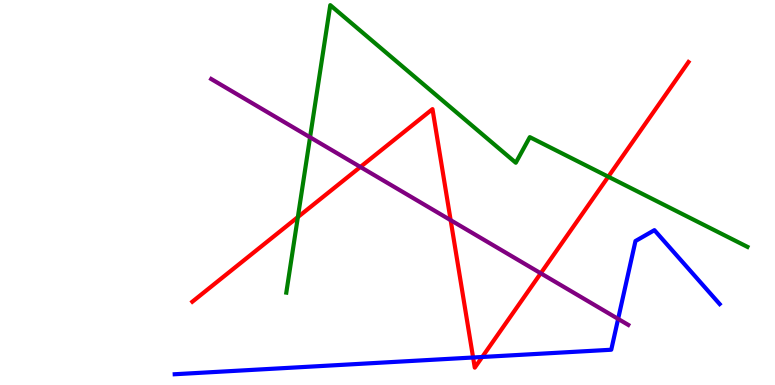[{'lines': ['blue', 'red'], 'intersections': [{'x': 6.1, 'y': 0.714}, {'x': 6.22, 'y': 0.728}]}, {'lines': ['green', 'red'], 'intersections': [{'x': 3.84, 'y': 4.36}, {'x': 7.85, 'y': 5.41}]}, {'lines': ['purple', 'red'], 'intersections': [{'x': 4.65, 'y': 5.66}, {'x': 5.81, 'y': 4.28}, {'x': 6.98, 'y': 2.9}]}, {'lines': ['blue', 'green'], 'intersections': []}, {'lines': ['blue', 'purple'], 'intersections': [{'x': 7.98, 'y': 1.72}]}, {'lines': ['green', 'purple'], 'intersections': [{'x': 4.0, 'y': 6.43}]}]